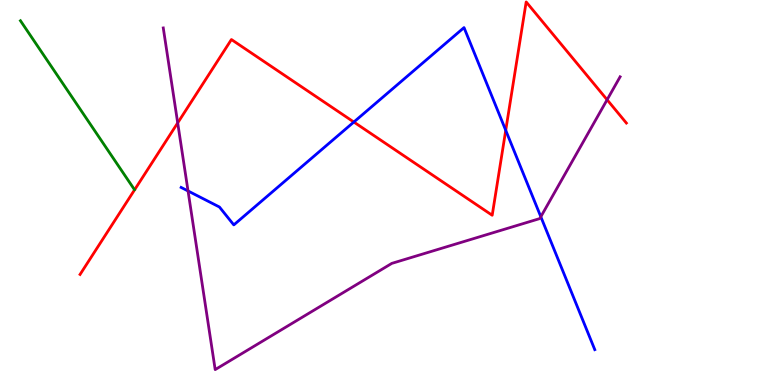[{'lines': ['blue', 'red'], 'intersections': [{'x': 4.57, 'y': 6.83}, {'x': 6.53, 'y': 6.61}]}, {'lines': ['green', 'red'], 'intersections': []}, {'lines': ['purple', 'red'], 'intersections': [{'x': 2.29, 'y': 6.81}, {'x': 7.83, 'y': 7.41}]}, {'lines': ['blue', 'green'], 'intersections': []}, {'lines': ['blue', 'purple'], 'intersections': [{'x': 2.43, 'y': 5.04}, {'x': 6.98, 'y': 4.37}]}, {'lines': ['green', 'purple'], 'intersections': []}]